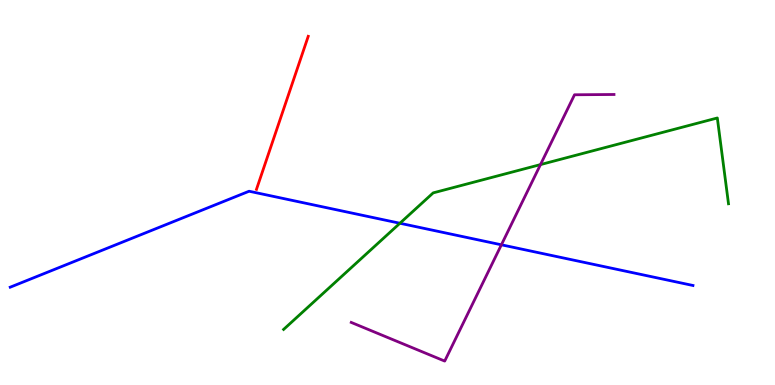[{'lines': ['blue', 'red'], 'intersections': []}, {'lines': ['green', 'red'], 'intersections': []}, {'lines': ['purple', 'red'], 'intersections': []}, {'lines': ['blue', 'green'], 'intersections': [{'x': 5.16, 'y': 4.2}]}, {'lines': ['blue', 'purple'], 'intersections': [{'x': 6.47, 'y': 3.64}]}, {'lines': ['green', 'purple'], 'intersections': [{'x': 6.97, 'y': 5.72}]}]